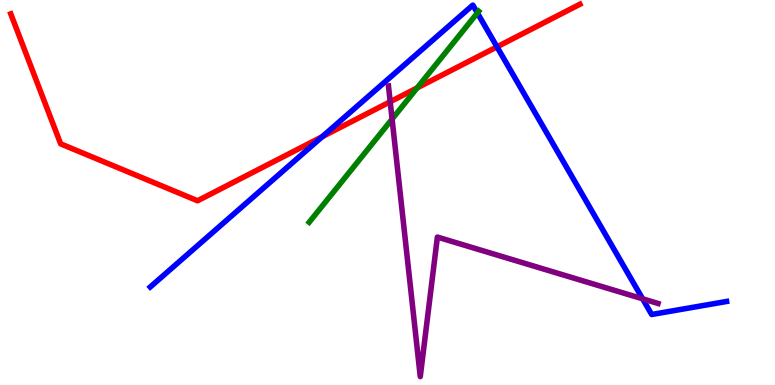[{'lines': ['blue', 'red'], 'intersections': [{'x': 4.16, 'y': 6.45}, {'x': 6.41, 'y': 8.78}]}, {'lines': ['green', 'red'], 'intersections': [{'x': 5.38, 'y': 7.72}]}, {'lines': ['purple', 'red'], 'intersections': [{'x': 5.03, 'y': 7.36}]}, {'lines': ['blue', 'green'], 'intersections': [{'x': 6.16, 'y': 9.66}]}, {'lines': ['blue', 'purple'], 'intersections': [{'x': 8.29, 'y': 2.24}]}, {'lines': ['green', 'purple'], 'intersections': [{'x': 5.06, 'y': 6.91}]}]